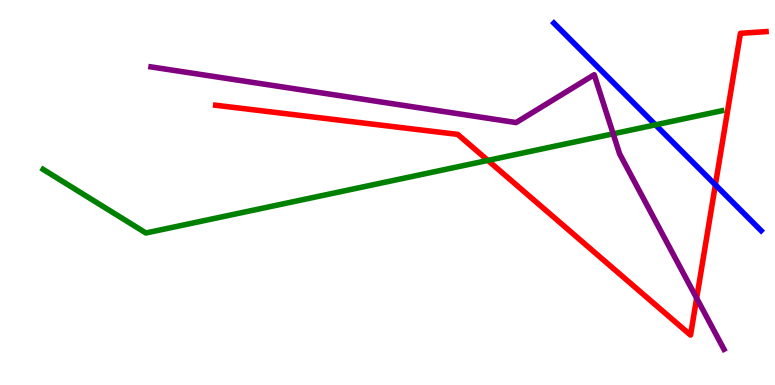[{'lines': ['blue', 'red'], 'intersections': [{'x': 9.23, 'y': 5.2}]}, {'lines': ['green', 'red'], 'intersections': [{'x': 6.3, 'y': 5.83}]}, {'lines': ['purple', 'red'], 'intersections': [{'x': 8.99, 'y': 2.26}]}, {'lines': ['blue', 'green'], 'intersections': [{'x': 8.46, 'y': 6.76}]}, {'lines': ['blue', 'purple'], 'intersections': []}, {'lines': ['green', 'purple'], 'intersections': [{'x': 7.91, 'y': 6.52}]}]